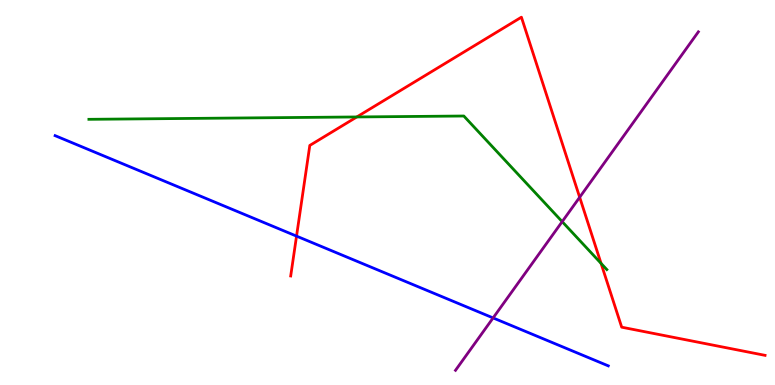[{'lines': ['blue', 'red'], 'intersections': [{'x': 3.83, 'y': 3.87}]}, {'lines': ['green', 'red'], 'intersections': [{'x': 4.6, 'y': 6.96}, {'x': 7.76, 'y': 3.16}]}, {'lines': ['purple', 'red'], 'intersections': [{'x': 7.48, 'y': 4.88}]}, {'lines': ['blue', 'green'], 'intersections': []}, {'lines': ['blue', 'purple'], 'intersections': [{'x': 6.36, 'y': 1.74}]}, {'lines': ['green', 'purple'], 'intersections': [{'x': 7.25, 'y': 4.24}]}]